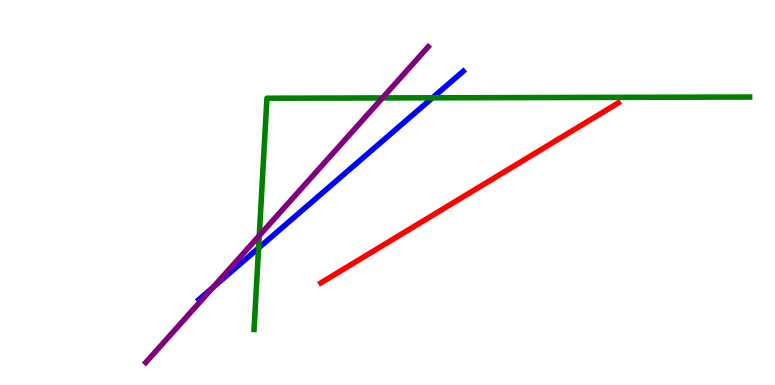[{'lines': ['blue', 'red'], 'intersections': []}, {'lines': ['green', 'red'], 'intersections': []}, {'lines': ['purple', 'red'], 'intersections': []}, {'lines': ['blue', 'green'], 'intersections': [{'x': 3.34, 'y': 3.56}, {'x': 5.58, 'y': 7.46}]}, {'lines': ['blue', 'purple'], 'intersections': [{'x': 2.75, 'y': 2.53}]}, {'lines': ['green', 'purple'], 'intersections': [{'x': 3.35, 'y': 3.88}, {'x': 4.93, 'y': 7.46}]}]